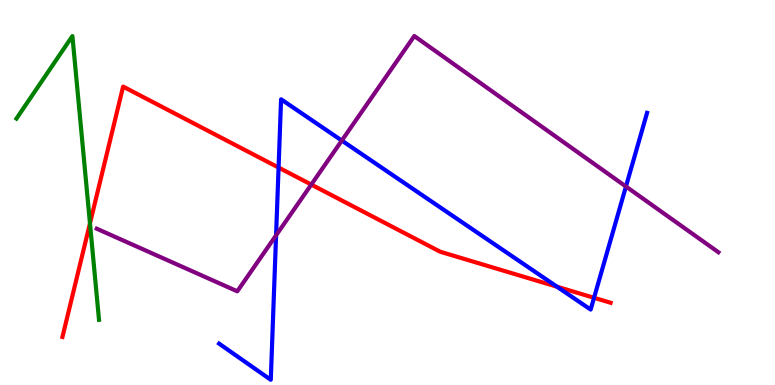[{'lines': ['blue', 'red'], 'intersections': [{'x': 3.59, 'y': 5.65}, {'x': 7.19, 'y': 2.55}, {'x': 7.67, 'y': 2.26}]}, {'lines': ['green', 'red'], 'intersections': [{'x': 1.16, 'y': 4.2}]}, {'lines': ['purple', 'red'], 'intersections': [{'x': 4.02, 'y': 5.21}]}, {'lines': ['blue', 'green'], 'intersections': []}, {'lines': ['blue', 'purple'], 'intersections': [{'x': 3.56, 'y': 3.89}, {'x': 4.41, 'y': 6.35}, {'x': 8.08, 'y': 5.16}]}, {'lines': ['green', 'purple'], 'intersections': []}]